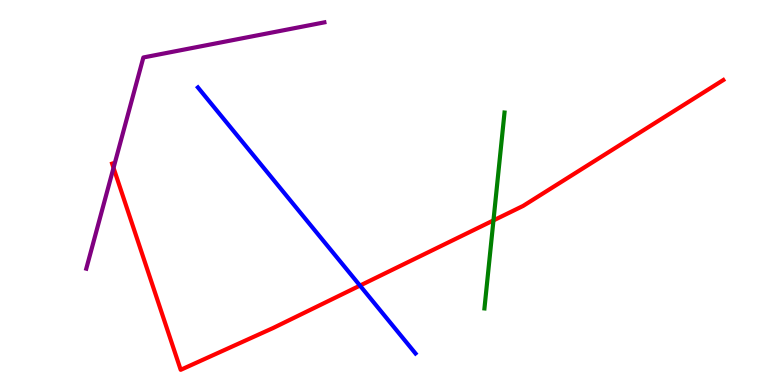[{'lines': ['blue', 'red'], 'intersections': [{'x': 4.64, 'y': 2.58}]}, {'lines': ['green', 'red'], 'intersections': [{'x': 6.37, 'y': 4.28}]}, {'lines': ['purple', 'red'], 'intersections': [{'x': 1.46, 'y': 5.64}]}, {'lines': ['blue', 'green'], 'intersections': []}, {'lines': ['blue', 'purple'], 'intersections': []}, {'lines': ['green', 'purple'], 'intersections': []}]